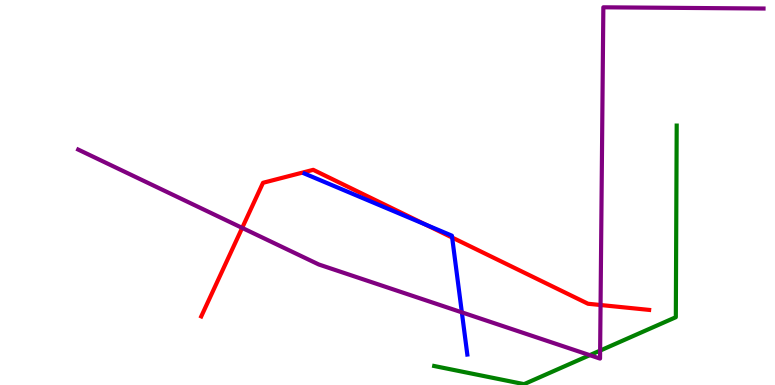[{'lines': ['blue', 'red'], 'intersections': [{'x': 5.49, 'y': 4.17}, {'x': 5.83, 'y': 3.83}]}, {'lines': ['green', 'red'], 'intersections': []}, {'lines': ['purple', 'red'], 'intersections': [{'x': 3.12, 'y': 4.08}, {'x': 7.75, 'y': 2.08}]}, {'lines': ['blue', 'green'], 'intersections': []}, {'lines': ['blue', 'purple'], 'intersections': [{'x': 5.96, 'y': 1.89}]}, {'lines': ['green', 'purple'], 'intersections': [{'x': 7.61, 'y': 0.775}, {'x': 7.74, 'y': 0.894}]}]